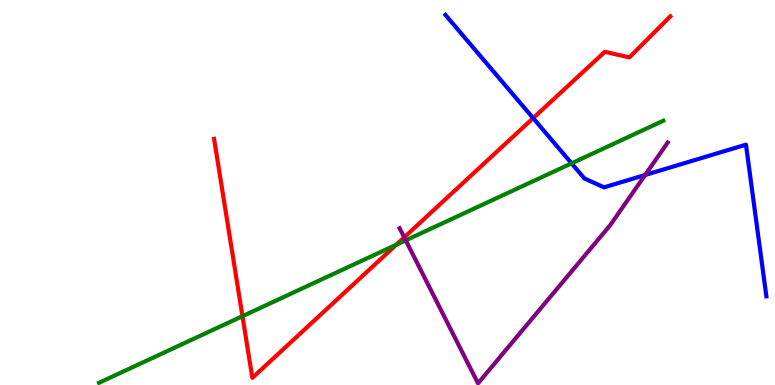[{'lines': ['blue', 'red'], 'intersections': [{'x': 6.88, 'y': 6.93}]}, {'lines': ['green', 'red'], 'intersections': [{'x': 3.13, 'y': 1.79}, {'x': 5.11, 'y': 3.64}]}, {'lines': ['purple', 'red'], 'intersections': [{'x': 5.22, 'y': 3.84}]}, {'lines': ['blue', 'green'], 'intersections': [{'x': 7.38, 'y': 5.76}]}, {'lines': ['blue', 'purple'], 'intersections': [{'x': 8.32, 'y': 5.45}]}, {'lines': ['green', 'purple'], 'intersections': [{'x': 5.24, 'y': 3.76}]}]